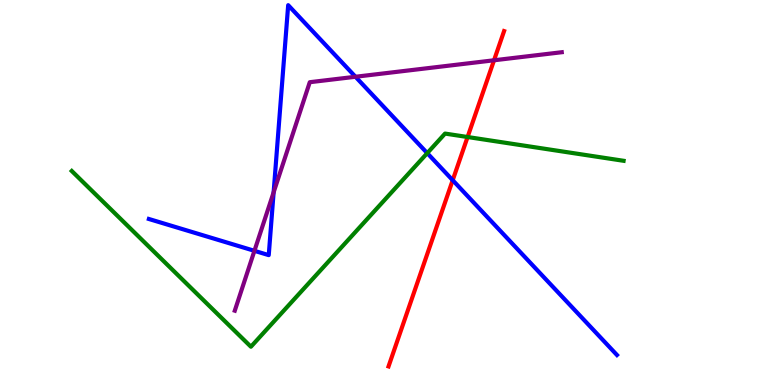[{'lines': ['blue', 'red'], 'intersections': [{'x': 5.84, 'y': 5.32}]}, {'lines': ['green', 'red'], 'intersections': [{'x': 6.03, 'y': 6.44}]}, {'lines': ['purple', 'red'], 'intersections': [{'x': 6.37, 'y': 8.43}]}, {'lines': ['blue', 'green'], 'intersections': [{'x': 5.51, 'y': 6.02}]}, {'lines': ['blue', 'purple'], 'intersections': [{'x': 3.28, 'y': 3.49}, {'x': 3.53, 'y': 5.0}, {'x': 4.59, 'y': 8.01}]}, {'lines': ['green', 'purple'], 'intersections': []}]